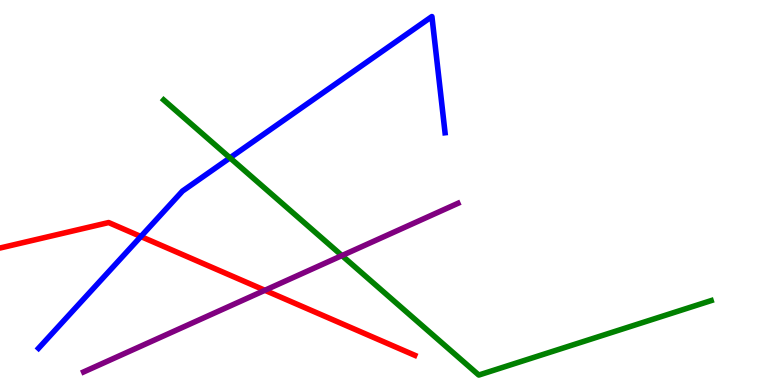[{'lines': ['blue', 'red'], 'intersections': [{'x': 1.82, 'y': 3.86}]}, {'lines': ['green', 'red'], 'intersections': []}, {'lines': ['purple', 'red'], 'intersections': [{'x': 3.42, 'y': 2.46}]}, {'lines': ['blue', 'green'], 'intersections': [{'x': 2.97, 'y': 5.9}]}, {'lines': ['blue', 'purple'], 'intersections': []}, {'lines': ['green', 'purple'], 'intersections': [{'x': 4.41, 'y': 3.36}]}]